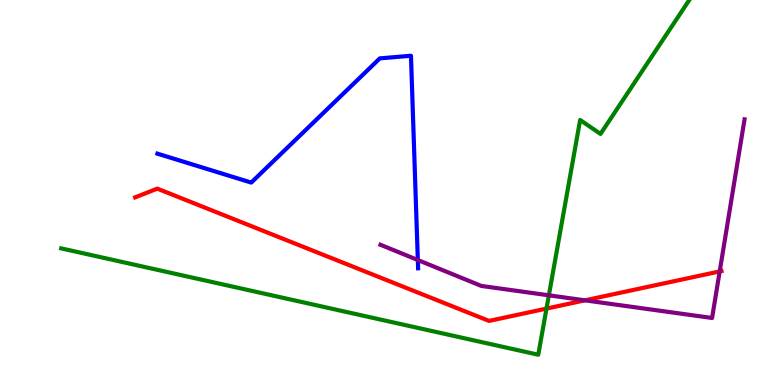[{'lines': ['blue', 'red'], 'intersections': []}, {'lines': ['green', 'red'], 'intersections': [{'x': 7.05, 'y': 1.98}]}, {'lines': ['purple', 'red'], 'intersections': [{'x': 7.55, 'y': 2.2}, {'x': 9.29, 'y': 2.95}]}, {'lines': ['blue', 'green'], 'intersections': []}, {'lines': ['blue', 'purple'], 'intersections': [{'x': 5.39, 'y': 3.25}]}, {'lines': ['green', 'purple'], 'intersections': [{'x': 7.08, 'y': 2.33}]}]